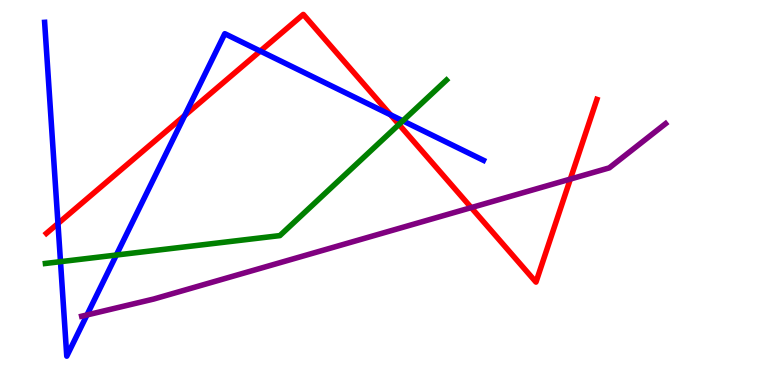[{'lines': ['blue', 'red'], 'intersections': [{'x': 0.748, 'y': 4.19}, {'x': 2.38, 'y': 7.0}, {'x': 3.36, 'y': 8.67}, {'x': 5.04, 'y': 7.02}]}, {'lines': ['green', 'red'], 'intersections': [{'x': 5.15, 'y': 6.77}]}, {'lines': ['purple', 'red'], 'intersections': [{'x': 6.08, 'y': 4.61}, {'x': 7.36, 'y': 5.35}]}, {'lines': ['blue', 'green'], 'intersections': [{'x': 0.781, 'y': 3.2}, {'x': 1.5, 'y': 3.38}, {'x': 5.2, 'y': 6.86}]}, {'lines': ['blue', 'purple'], 'intersections': [{'x': 1.12, 'y': 1.82}]}, {'lines': ['green', 'purple'], 'intersections': []}]